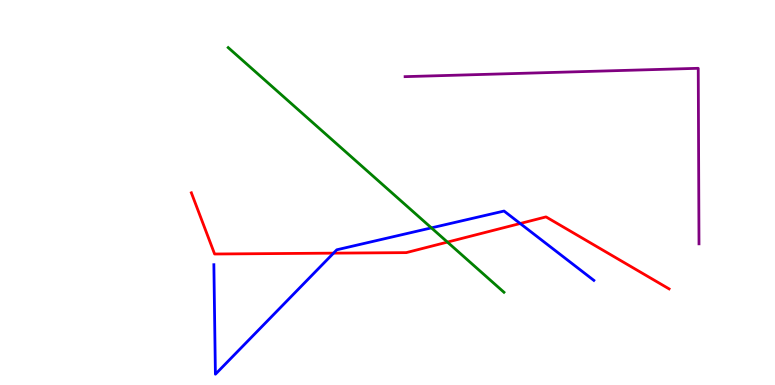[{'lines': ['blue', 'red'], 'intersections': [{'x': 4.3, 'y': 3.42}, {'x': 6.71, 'y': 4.19}]}, {'lines': ['green', 'red'], 'intersections': [{'x': 5.77, 'y': 3.71}]}, {'lines': ['purple', 'red'], 'intersections': []}, {'lines': ['blue', 'green'], 'intersections': [{'x': 5.57, 'y': 4.08}]}, {'lines': ['blue', 'purple'], 'intersections': []}, {'lines': ['green', 'purple'], 'intersections': []}]